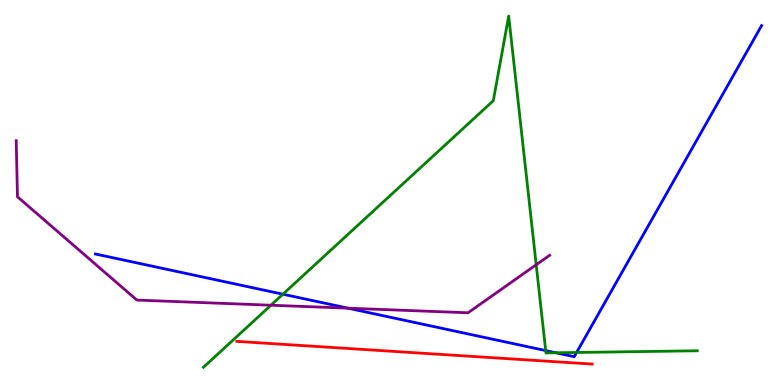[{'lines': ['blue', 'red'], 'intersections': []}, {'lines': ['green', 'red'], 'intersections': []}, {'lines': ['purple', 'red'], 'intersections': []}, {'lines': ['blue', 'green'], 'intersections': [{'x': 3.65, 'y': 2.36}, {'x': 7.04, 'y': 0.894}, {'x': 7.17, 'y': 0.837}, {'x': 7.44, 'y': 0.845}]}, {'lines': ['blue', 'purple'], 'intersections': [{'x': 4.49, 'y': 2.0}]}, {'lines': ['green', 'purple'], 'intersections': [{'x': 3.5, 'y': 2.07}, {'x': 6.92, 'y': 3.12}]}]